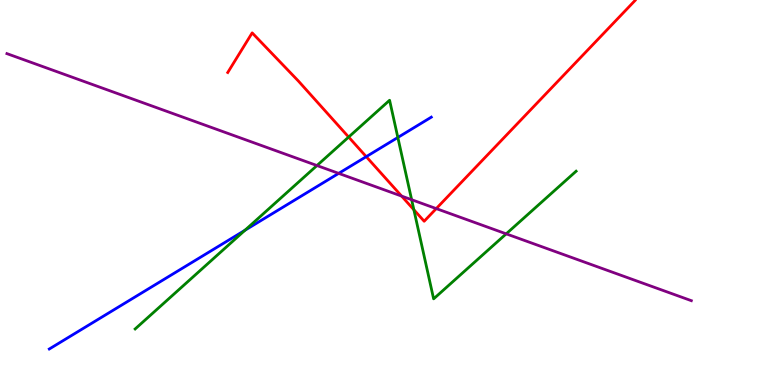[{'lines': ['blue', 'red'], 'intersections': [{'x': 4.73, 'y': 5.93}]}, {'lines': ['green', 'red'], 'intersections': [{'x': 4.5, 'y': 6.44}, {'x': 5.34, 'y': 4.55}]}, {'lines': ['purple', 'red'], 'intersections': [{'x': 5.18, 'y': 4.91}, {'x': 5.63, 'y': 4.58}]}, {'lines': ['blue', 'green'], 'intersections': [{'x': 3.16, 'y': 4.02}, {'x': 5.13, 'y': 6.43}]}, {'lines': ['blue', 'purple'], 'intersections': [{'x': 4.37, 'y': 5.5}]}, {'lines': ['green', 'purple'], 'intersections': [{'x': 4.09, 'y': 5.7}, {'x': 5.31, 'y': 4.81}, {'x': 6.53, 'y': 3.93}]}]